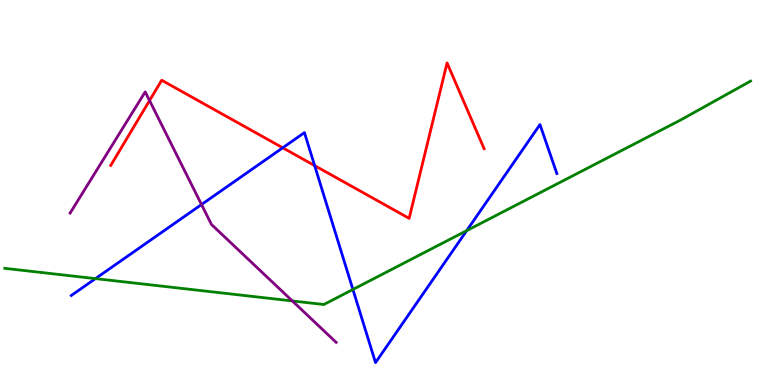[{'lines': ['blue', 'red'], 'intersections': [{'x': 3.65, 'y': 6.16}, {'x': 4.06, 'y': 5.7}]}, {'lines': ['green', 'red'], 'intersections': []}, {'lines': ['purple', 'red'], 'intersections': [{'x': 1.93, 'y': 7.39}]}, {'lines': ['blue', 'green'], 'intersections': [{'x': 1.23, 'y': 2.76}, {'x': 4.55, 'y': 2.48}, {'x': 6.02, 'y': 4.01}]}, {'lines': ['blue', 'purple'], 'intersections': [{'x': 2.6, 'y': 4.69}]}, {'lines': ['green', 'purple'], 'intersections': [{'x': 3.77, 'y': 2.18}]}]